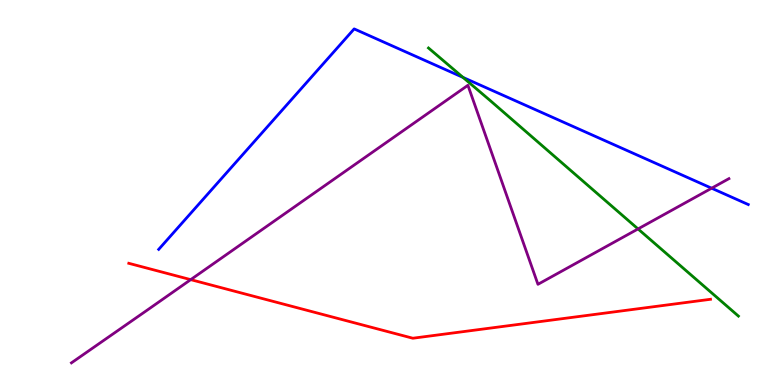[{'lines': ['blue', 'red'], 'intersections': []}, {'lines': ['green', 'red'], 'intersections': []}, {'lines': ['purple', 'red'], 'intersections': [{'x': 2.46, 'y': 2.74}]}, {'lines': ['blue', 'green'], 'intersections': [{'x': 5.97, 'y': 7.99}]}, {'lines': ['blue', 'purple'], 'intersections': [{'x': 9.18, 'y': 5.11}]}, {'lines': ['green', 'purple'], 'intersections': [{'x': 8.23, 'y': 4.05}]}]